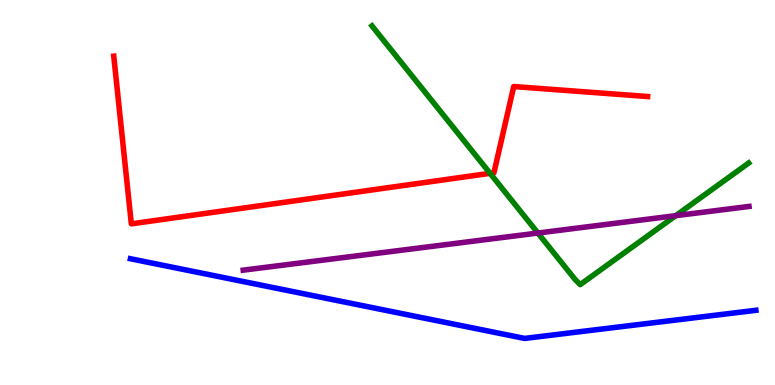[{'lines': ['blue', 'red'], 'intersections': []}, {'lines': ['green', 'red'], 'intersections': [{'x': 6.32, 'y': 5.5}]}, {'lines': ['purple', 'red'], 'intersections': []}, {'lines': ['blue', 'green'], 'intersections': []}, {'lines': ['blue', 'purple'], 'intersections': []}, {'lines': ['green', 'purple'], 'intersections': [{'x': 6.94, 'y': 3.95}, {'x': 8.72, 'y': 4.4}]}]